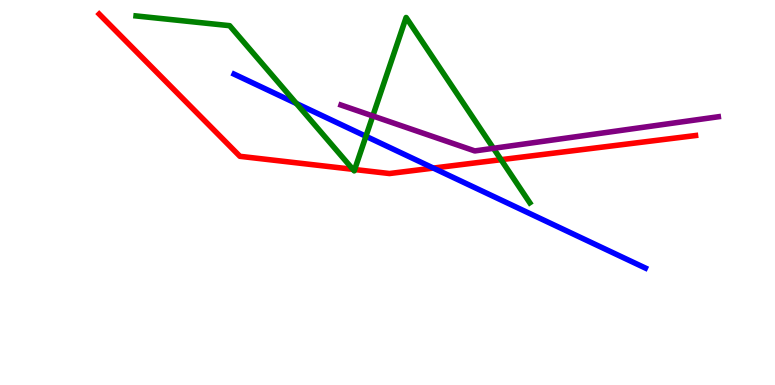[{'lines': ['blue', 'red'], 'intersections': [{'x': 5.59, 'y': 5.63}]}, {'lines': ['green', 'red'], 'intersections': [{'x': 4.55, 'y': 5.6}, {'x': 4.58, 'y': 5.6}, {'x': 6.47, 'y': 5.85}]}, {'lines': ['purple', 'red'], 'intersections': []}, {'lines': ['blue', 'green'], 'intersections': [{'x': 3.82, 'y': 7.31}, {'x': 4.72, 'y': 6.46}]}, {'lines': ['blue', 'purple'], 'intersections': []}, {'lines': ['green', 'purple'], 'intersections': [{'x': 4.81, 'y': 6.99}, {'x': 6.37, 'y': 6.15}]}]